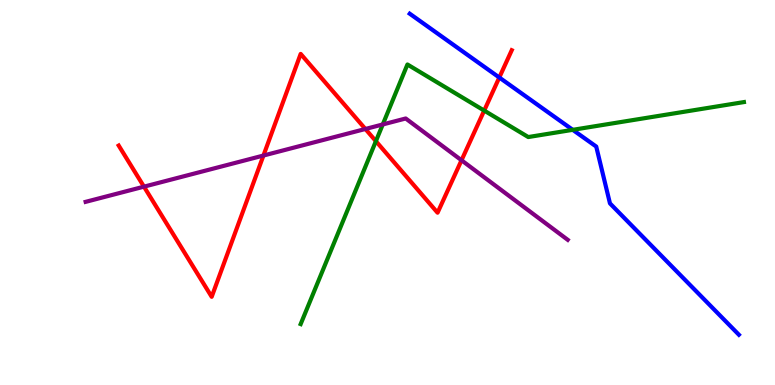[{'lines': ['blue', 'red'], 'intersections': [{'x': 6.44, 'y': 7.99}]}, {'lines': ['green', 'red'], 'intersections': [{'x': 4.85, 'y': 6.33}, {'x': 6.25, 'y': 7.13}]}, {'lines': ['purple', 'red'], 'intersections': [{'x': 1.86, 'y': 5.15}, {'x': 3.4, 'y': 5.96}, {'x': 4.71, 'y': 6.65}, {'x': 5.95, 'y': 5.84}]}, {'lines': ['blue', 'green'], 'intersections': [{'x': 7.39, 'y': 6.63}]}, {'lines': ['blue', 'purple'], 'intersections': []}, {'lines': ['green', 'purple'], 'intersections': [{'x': 4.94, 'y': 6.77}]}]